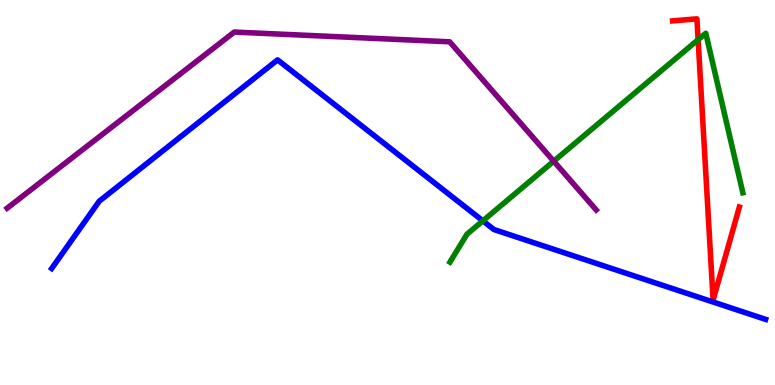[{'lines': ['blue', 'red'], 'intersections': []}, {'lines': ['green', 'red'], 'intersections': [{'x': 9.01, 'y': 8.97}]}, {'lines': ['purple', 'red'], 'intersections': []}, {'lines': ['blue', 'green'], 'intersections': [{'x': 6.23, 'y': 4.26}]}, {'lines': ['blue', 'purple'], 'intersections': []}, {'lines': ['green', 'purple'], 'intersections': [{'x': 7.14, 'y': 5.81}]}]